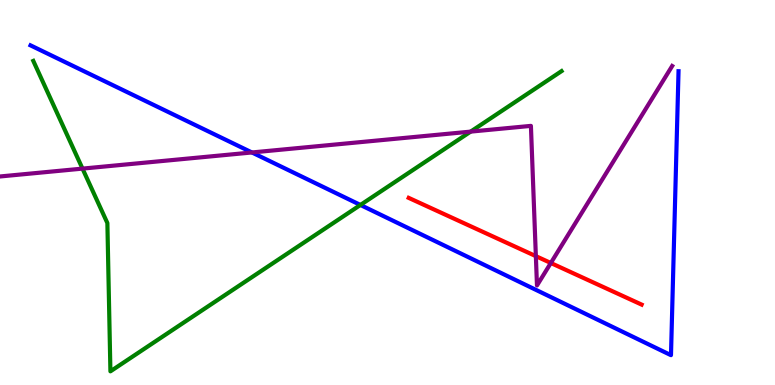[{'lines': ['blue', 'red'], 'intersections': []}, {'lines': ['green', 'red'], 'intersections': []}, {'lines': ['purple', 'red'], 'intersections': [{'x': 6.91, 'y': 3.35}, {'x': 7.11, 'y': 3.17}]}, {'lines': ['blue', 'green'], 'intersections': [{'x': 4.65, 'y': 4.68}]}, {'lines': ['blue', 'purple'], 'intersections': [{'x': 3.25, 'y': 6.04}]}, {'lines': ['green', 'purple'], 'intersections': [{'x': 1.06, 'y': 5.62}, {'x': 6.07, 'y': 6.58}]}]